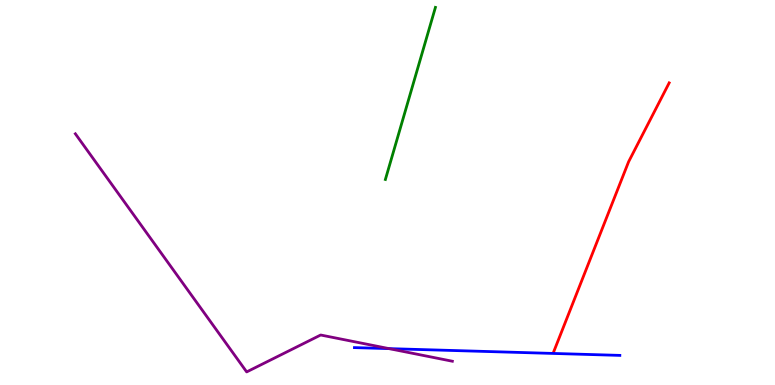[{'lines': ['blue', 'red'], 'intersections': []}, {'lines': ['green', 'red'], 'intersections': []}, {'lines': ['purple', 'red'], 'intersections': []}, {'lines': ['blue', 'green'], 'intersections': []}, {'lines': ['blue', 'purple'], 'intersections': [{'x': 5.02, 'y': 0.945}]}, {'lines': ['green', 'purple'], 'intersections': []}]